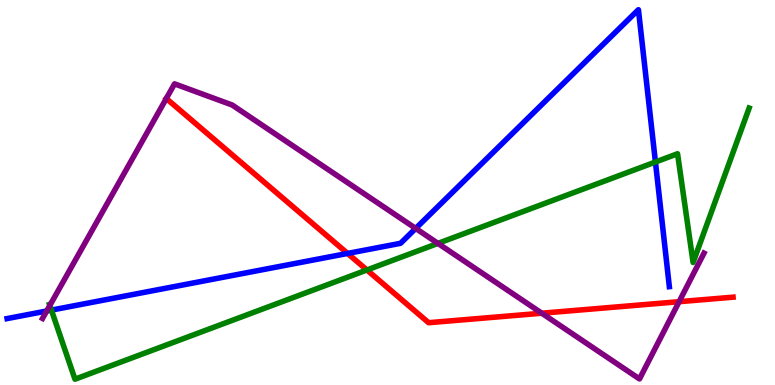[{'lines': ['blue', 'red'], 'intersections': [{'x': 4.48, 'y': 3.42}]}, {'lines': ['green', 'red'], 'intersections': [{'x': 4.73, 'y': 2.99}]}, {'lines': ['purple', 'red'], 'intersections': [{'x': 2.15, 'y': 7.44}, {'x': 6.99, 'y': 1.86}, {'x': 8.76, 'y': 2.16}]}, {'lines': ['blue', 'green'], 'intersections': [{'x': 0.663, 'y': 1.95}, {'x': 8.46, 'y': 5.79}]}, {'lines': ['blue', 'purple'], 'intersections': [{'x': 0.603, 'y': 1.92}, {'x': 5.36, 'y': 4.07}]}, {'lines': ['green', 'purple'], 'intersections': [{'x': 0.643, 'y': 2.07}, {'x': 5.65, 'y': 3.68}]}]